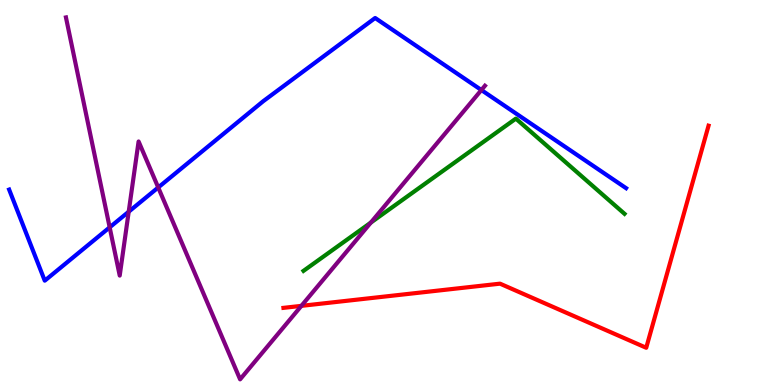[{'lines': ['blue', 'red'], 'intersections': []}, {'lines': ['green', 'red'], 'intersections': []}, {'lines': ['purple', 'red'], 'intersections': [{'x': 3.89, 'y': 2.06}]}, {'lines': ['blue', 'green'], 'intersections': []}, {'lines': ['blue', 'purple'], 'intersections': [{'x': 1.42, 'y': 4.09}, {'x': 1.66, 'y': 4.5}, {'x': 2.04, 'y': 5.13}, {'x': 6.21, 'y': 7.66}]}, {'lines': ['green', 'purple'], 'intersections': [{'x': 4.78, 'y': 4.22}]}]